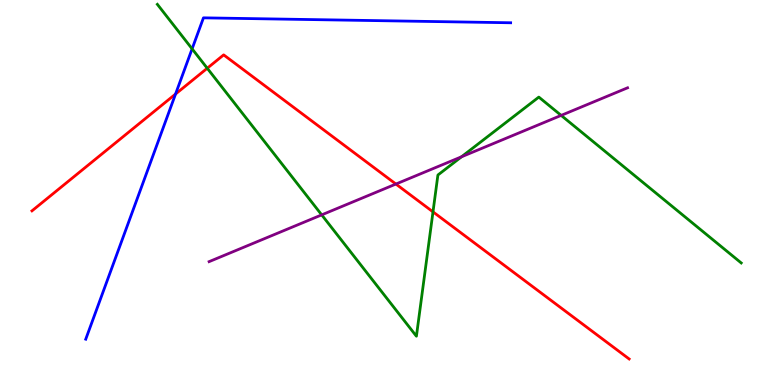[{'lines': ['blue', 'red'], 'intersections': [{'x': 2.27, 'y': 7.56}]}, {'lines': ['green', 'red'], 'intersections': [{'x': 2.67, 'y': 8.23}, {'x': 5.59, 'y': 4.5}]}, {'lines': ['purple', 'red'], 'intersections': [{'x': 5.11, 'y': 5.22}]}, {'lines': ['blue', 'green'], 'intersections': [{'x': 2.48, 'y': 8.73}]}, {'lines': ['blue', 'purple'], 'intersections': []}, {'lines': ['green', 'purple'], 'intersections': [{'x': 4.15, 'y': 4.42}, {'x': 5.95, 'y': 5.93}, {'x': 7.24, 'y': 7.0}]}]